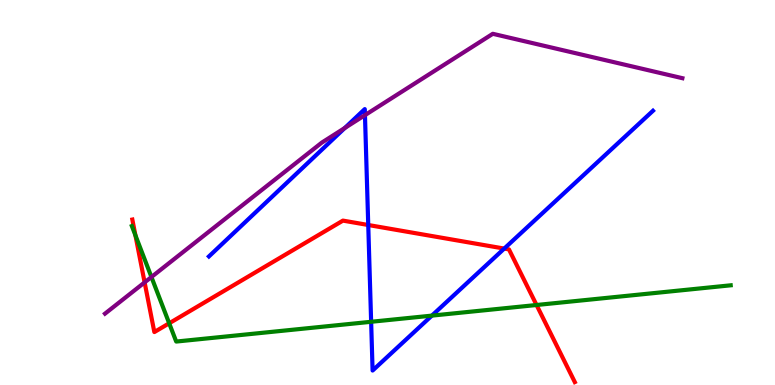[{'lines': ['blue', 'red'], 'intersections': [{'x': 4.75, 'y': 4.16}, {'x': 6.51, 'y': 3.54}]}, {'lines': ['green', 'red'], 'intersections': [{'x': 1.75, 'y': 3.89}, {'x': 2.18, 'y': 1.6}, {'x': 6.92, 'y': 2.08}]}, {'lines': ['purple', 'red'], 'intersections': [{'x': 1.87, 'y': 2.67}]}, {'lines': ['blue', 'green'], 'intersections': [{'x': 4.79, 'y': 1.64}, {'x': 5.57, 'y': 1.8}]}, {'lines': ['blue', 'purple'], 'intersections': [{'x': 4.45, 'y': 6.68}, {'x': 4.71, 'y': 7.01}]}, {'lines': ['green', 'purple'], 'intersections': [{'x': 1.95, 'y': 2.8}]}]